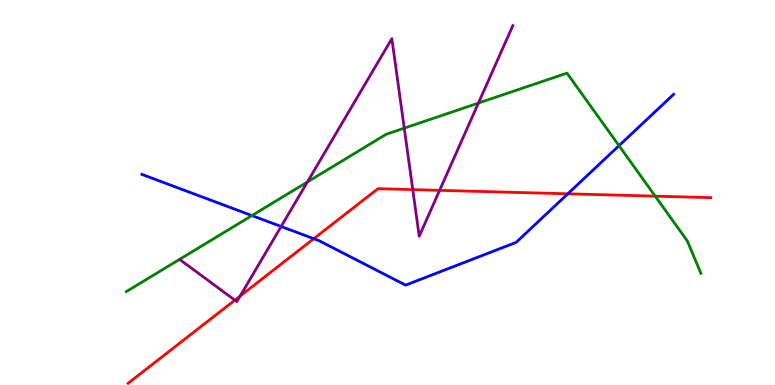[{'lines': ['blue', 'red'], 'intersections': [{'x': 4.05, 'y': 3.8}, {'x': 7.33, 'y': 4.97}]}, {'lines': ['green', 'red'], 'intersections': [{'x': 8.45, 'y': 4.9}]}, {'lines': ['purple', 'red'], 'intersections': [{'x': 3.03, 'y': 2.2}, {'x': 3.1, 'y': 2.31}, {'x': 5.33, 'y': 5.07}, {'x': 5.67, 'y': 5.06}]}, {'lines': ['blue', 'green'], 'intersections': [{'x': 3.25, 'y': 4.4}, {'x': 7.99, 'y': 6.22}]}, {'lines': ['blue', 'purple'], 'intersections': [{'x': 3.63, 'y': 4.12}]}, {'lines': ['green', 'purple'], 'intersections': [{'x': 3.97, 'y': 5.27}, {'x': 5.22, 'y': 6.67}, {'x': 6.17, 'y': 7.32}]}]